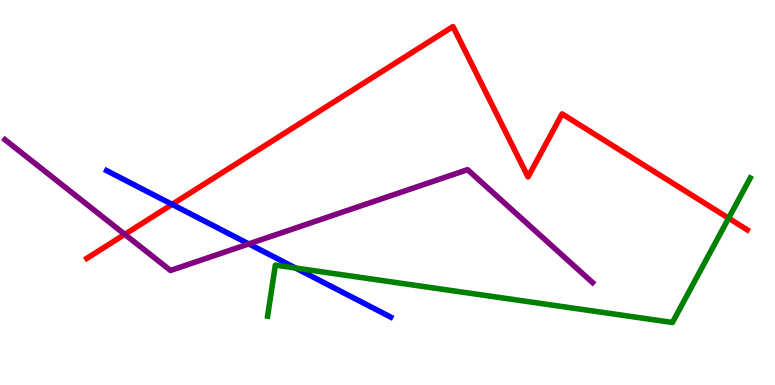[{'lines': ['blue', 'red'], 'intersections': [{'x': 2.22, 'y': 4.69}]}, {'lines': ['green', 'red'], 'intersections': [{'x': 9.4, 'y': 4.33}]}, {'lines': ['purple', 'red'], 'intersections': [{'x': 1.61, 'y': 3.91}]}, {'lines': ['blue', 'green'], 'intersections': [{'x': 3.81, 'y': 3.04}]}, {'lines': ['blue', 'purple'], 'intersections': [{'x': 3.21, 'y': 3.66}]}, {'lines': ['green', 'purple'], 'intersections': []}]